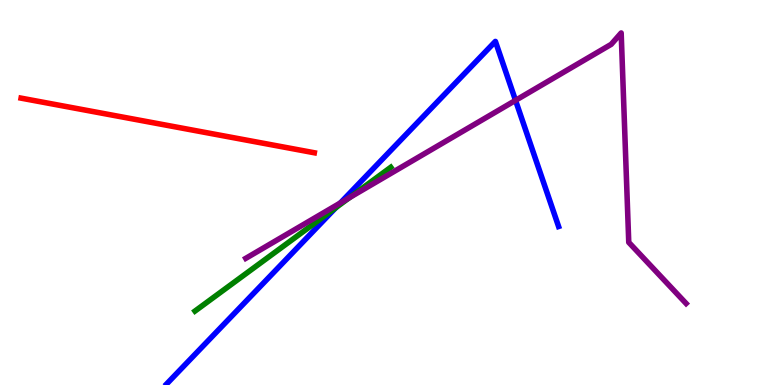[{'lines': ['blue', 'red'], 'intersections': []}, {'lines': ['green', 'red'], 'intersections': []}, {'lines': ['purple', 'red'], 'intersections': []}, {'lines': ['blue', 'green'], 'intersections': [{'x': 4.33, 'y': 4.61}]}, {'lines': ['blue', 'purple'], 'intersections': [{'x': 4.39, 'y': 4.73}, {'x': 6.65, 'y': 7.39}]}, {'lines': ['green', 'purple'], 'intersections': [{'x': 4.51, 'y': 4.87}]}]